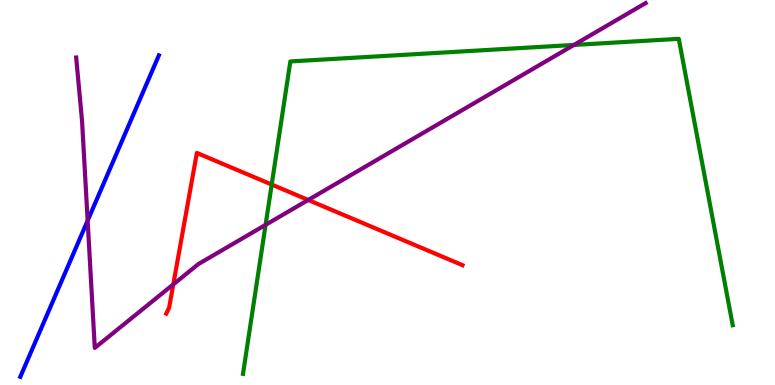[{'lines': ['blue', 'red'], 'intersections': []}, {'lines': ['green', 'red'], 'intersections': [{'x': 3.51, 'y': 5.21}]}, {'lines': ['purple', 'red'], 'intersections': [{'x': 2.24, 'y': 2.61}, {'x': 3.98, 'y': 4.81}]}, {'lines': ['blue', 'green'], 'intersections': []}, {'lines': ['blue', 'purple'], 'intersections': [{'x': 1.13, 'y': 4.27}]}, {'lines': ['green', 'purple'], 'intersections': [{'x': 3.43, 'y': 4.16}, {'x': 7.41, 'y': 8.83}]}]